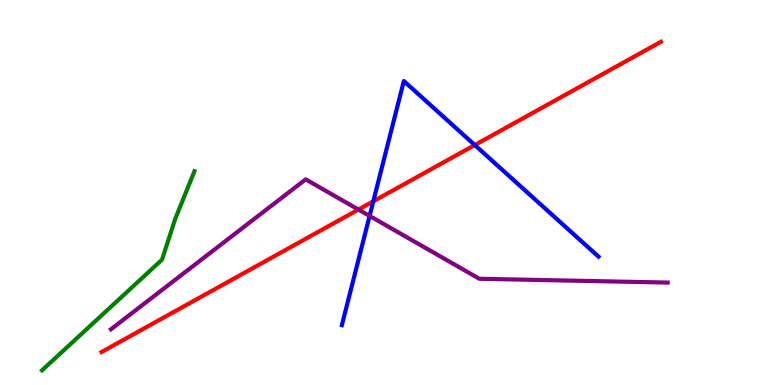[{'lines': ['blue', 'red'], 'intersections': [{'x': 4.82, 'y': 4.77}, {'x': 6.13, 'y': 6.23}]}, {'lines': ['green', 'red'], 'intersections': []}, {'lines': ['purple', 'red'], 'intersections': [{'x': 4.63, 'y': 4.56}]}, {'lines': ['blue', 'green'], 'intersections': []}, {'lines': ['blue', 'purple'], 'intersections': [{'x': 4.77, 'y': 4.39}]}, {'lines': ['green', 'purple'], 'intersections': []}]